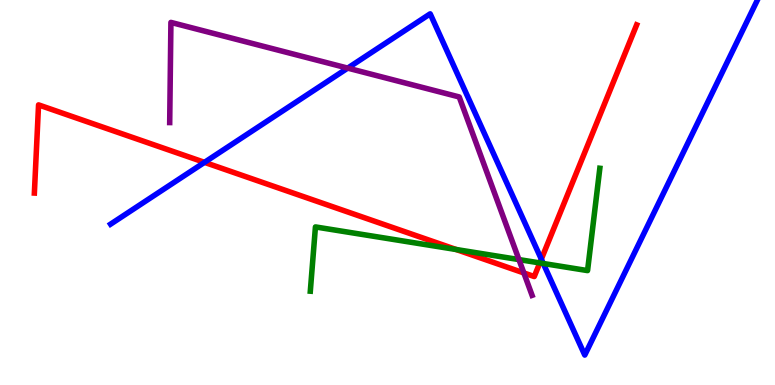[{'lines': ['blue', 'red'], 'intersections': [{'x': 2.64, 'y': 5.78}, {'x': 6.98, 'y': 3.27}]}, {'lines': ['green', 'red'], 'intersections': [{'x': 5.89, 'y': 3.52}, {'x': 6.97, 'y': 3.17}]}, {'lines': ['purple', 'red'], 'intersections': [{'x': 6.76, 'y': 2.91}]}, {'lines': ['blue', 'green'], 'intersections': [{'x': 7.01, 'y': 3.16}]}, {'lines': ['blue', 'purple'], 'intersections': [{'x': 4.49, 'y': 8.23}]}, {'lines': ['green', 'purple'], 'intersections': [{'x': 6.7, 'y': 3.26}]}]